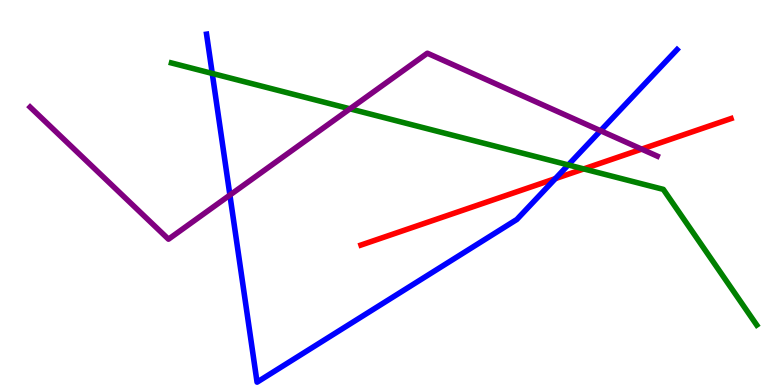[{'lines': ['blue', 'red'], 'intersections': [{'x': 7.17, 'y': 5.36}]}, {'lines': ['green', 'red'], 'intersections': [{'x': 7.53, 'y': 5.61}]}, {'lines': ['purple', 'red'], 'intersections': [{'x': 8.28, 'y': 6.13}]}, {'lines': ['blue', 'green'], 'intersections': [{'x': 2.74, 'y': 8.09}, {'x': 7.33, 'y': 5.72}]}, {'lines': ['blue', 'purple'], 'intersections': [{'x': 2.97, 'y': 4.93}, {'x': 7.75, 'y': 6.6}]}, {'lines': ['green', 'purple'], 'intersections': [{'x': 4.52, 'y': 7.17}]}]